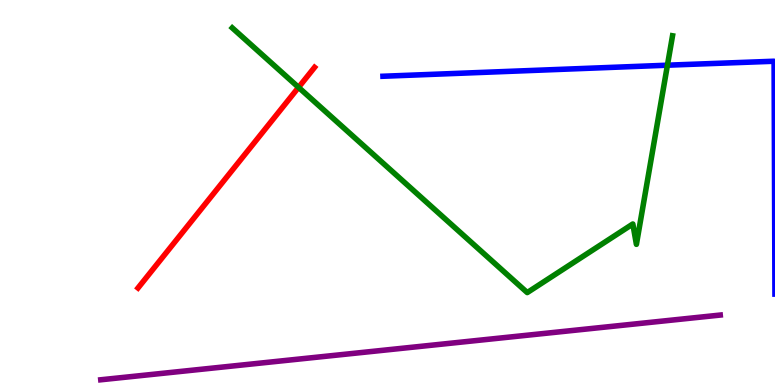[{'lines': ['blue', 'red'], 'intersections': []}, {'lines': ['green', 'red'], 'intersections': [{'x': 3.85, 'y': 7.73}]}, {'lines': ['purple', 'red'], 'intersections': []}, {'lines': ['blue', 'green'], 'intersections': [{'x': 8.61, 'y': 8.31}]}, {'lines': ['blue', 'purple'], 'intersections': []}, {'lines': ['green', 'purple'], 'intersections': []}]